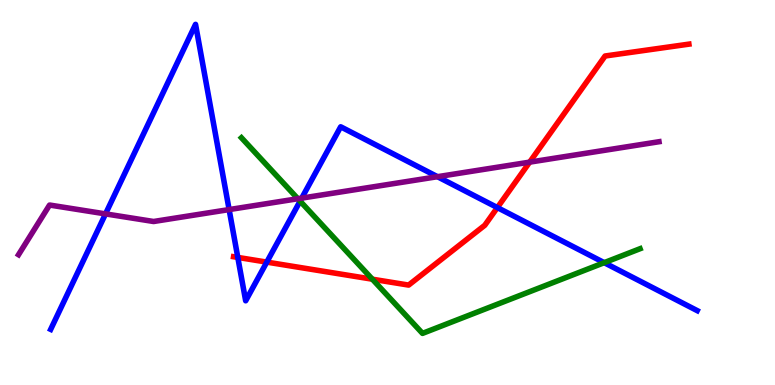[{'lines': ['blue', 'red'], 'intersections': [{'x': 3.07, 'y': 3.31}, {'x': 3.44, 'y': 3.19}, {'x': 6.42, 'y': 4.61}]}, {'lines': ['green', 'red'], 'intersections': [{'x': 4.8, 'y': 2.75}]}, {'lines': ['purple', 'red'], 'intersections': [{'x': 6.83, 'y': 5.79}]}, {'lines': ['blue', 'green'], 'intersections': [{'x': 3.87, 'y': 4.78}, {'x': 7.8, 'y': 3.18}]}, {'lines': ['blue', 'purple'], 'intersections': [{'x': 1.36, 'y': 4.44}, {'x': 2.96, 'y': 4.56}, {'x': 3.89, 'y': 4.85}, {'x': 5.64, 'y': 5.41}]}, {'lines': ['green', 'purple'], 'intersections': [{'x': 3.84, 'y': 4.84}]}]